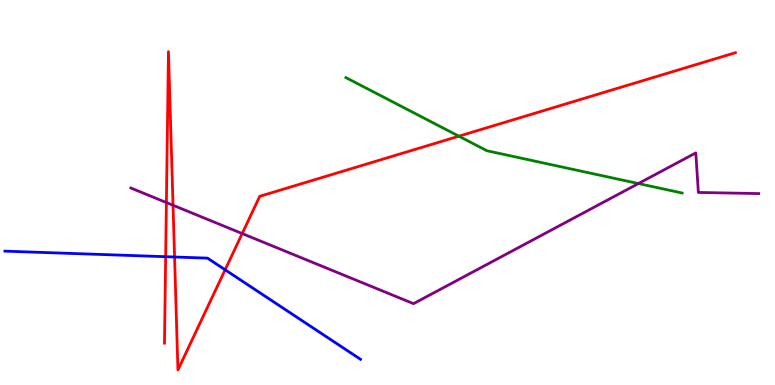[{'lines': ['blue', 'red'], 'intersections': [{'x': 2.14, 'y': 3.33}, {'x': 2.25, 'y': 3.32}, {'x': 2.9, 'y': 2.99}]}, {'lines': ['green', 'red'], 'intersections': [{'x': 5.92, 'y': 6.46}]}, {'lines': ['purple', 'red'], 'intersections': [{'x': 2.15, 'y': 4.74}, {'x': 2.23, 'y': 4.67}, {'x': 3.13, 'y': 3.93}]}, {'lines': ['blue', 'green'], 'intersections': []}, {'lines': ['blue', 'purple'], 'intersections': []}, {'lines': ['green', 'purple'], 'intersections': [{'x': 8.24, 'y': 5.23}]}]